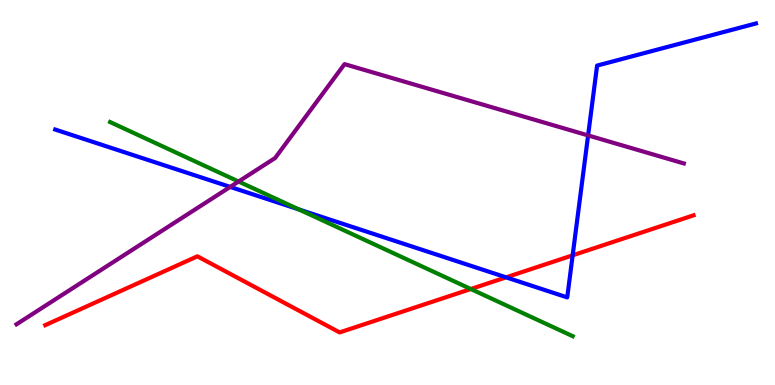[{'lines': ['blue', 'red'], 'intersections': [{'x': 6.53, 'y': 2.8}, {'x': 7.39, 'y': 3.37}]}, {'lines': ['green', 'red'], 'intersections': [{'x': 6.08, 'y': 2.49}]}, {'lines': ['purple', 'red'], 'intersections': []}, {'lines': ['blue', 'green'], 'intersections': [{'x': 3.86, 'y': 4.56}]}, {'lines': ['blue', 'purple'], 'intersections': [{'x': 2.97, 'y': 5.15}, {'x': 7.59, 'y': 6.48}]}, {'lines': ['green', 'purple'], 'intersections': [{'x': 3.08, 'y': 5.29}]}]